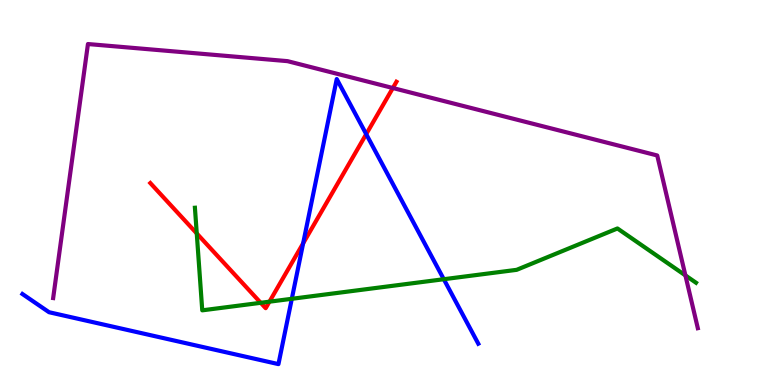[{'lines': ['blue', 'red'], 'intersections': [{'x': 3.91, 'y': 3.68}, {'x': 4.73, 'y': 6.52}]}, {'lines': ['green', 'red'], 'intersections': [{'x': 2.54, 'y': 3.94}, {'x': 3.36, 'y': 2.13}, {'x': 3.48, 'y': 2.16}]}, {'lines': ['purple', 'red'], 'intersections': [{'x': 5.07, 'y': 7.71}]}, {'lines': ['blue', 'green'], 'intersections': [{'x': 3.77, 'y': 2.24}, {'x': 5.73, 'y': 2.75}]}, {'lines': ['blue', 'purple'], 'intersections': []}, {'lines': ['green', 'purple'], 'intersections': [{'x': 8.84, 'y': 2.85}]}]